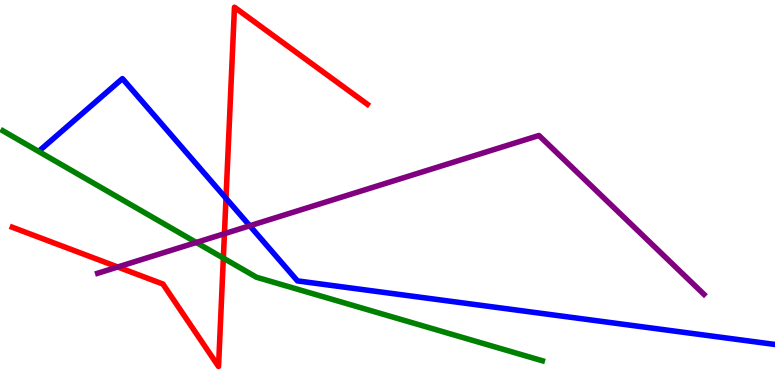[{'lines': ['blue', 'red'], 'intersections': [{'x': 2.92, 'y': 4.85}]}, {'lines': ['green', 'red'], 'intersections': [{'x': 2.88, 'y': 3.3}]}, {'lines': ['purple', 'red'], 'intersections': [{'x': 1.52, 'y': 3.06}, {'x': 2.9, 'y': 3.93}]}, {'lines': ['blue', 'green'], 'intersections': []}, {'lines': ['blue', 'purple'], 'intersections': [{'x': 3.22, 'y': 4.14}]}, {'lines': ['green', 'purple'], 'intersections': [{'x': 2.53, 'y': 3.7}]}]